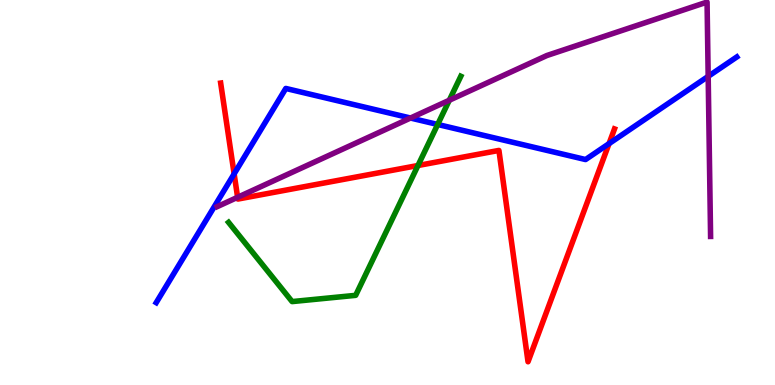[{'lines': ['blue', 'red'], 'intersections': [{'x': 3.02, 'y': 5.48}, {'x': 7.86, 'y': 6.27}]}, {'lines': ['green', 'red'], 'intersections': [{'x': 5.39, 'y': 5.7}]}, {'lines': ['purple', 'red'], 'intersections': [{'x': 3.07, 'y': 4.88}]}, {'lines': ['blue', 'green'], 'intersections': [{'x': 5.65, 'y': 6.77}]}, {'lines': ['blue', 'purple'], 'intersections': [{'x': 5.3, 'y': 6.93}, {'x': 9.14, 'y': 8.02}]}, {'lines': ['green', 'purple'], 'intersections': [{'x': 5.8, 'y': 7.4}]}]